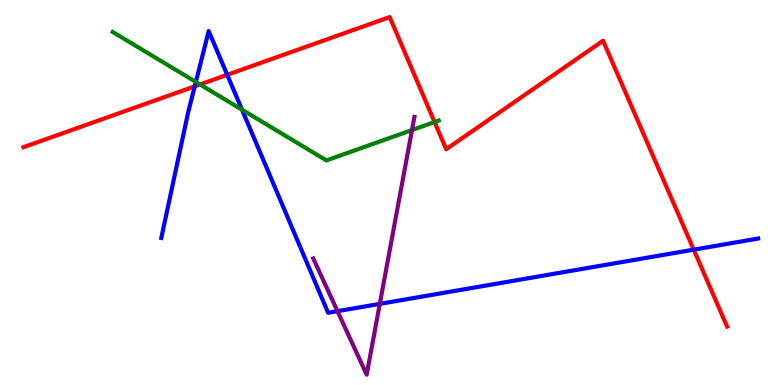[{'lines': ['blue', 'red'], 'intersections': [{'x': 2.51, 'y': 7.76}, {'x': 2.93, 'y': 8.06}, {'x': 8.95, 'y': 3.52}]}, {'lines': ['green', 'red'], 'intersections': [{'x': 2.58, 'y': 7.81}, {'x': 5.61, 'y': 6.83}]}, {'lines': ['purple', 'red'], 'intersections': []}, {'lines': ['blue', 'green'], 'intersections': [{'x': 2.53, 'y': 7.87}, {'x': 3.12, 'y': 7.15}]}, {'lines': ['blue', 'purple'], 'intersections': [{'x': 4.35, 'y': 1.92}, {'x': 4.9, 'y': 2.11}]}, {'lines': ['green', 'purple'], 'intersections': [{'x': 5.32, 'y': 6.62}]}]